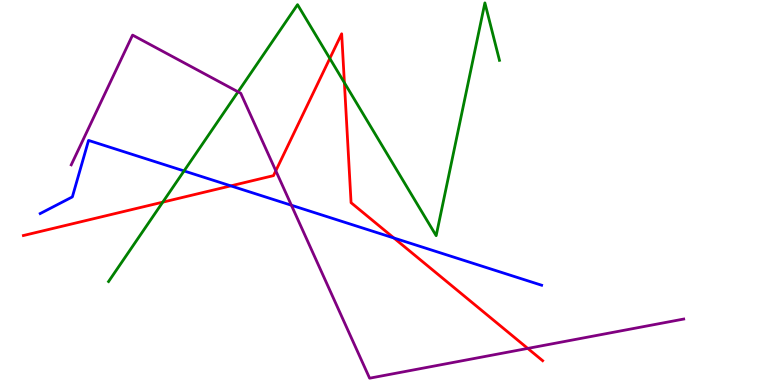[{'lines': ['blue', 'red'], 'intersections': [{'x': 2.98, 'y': 5.17}, {'x': 5.08, 'y': 3.82}]}, {'lines': ['green', 'red'], 'intersections': [{'x': 2.1, 'y': 4.75}, {'x': 4.26, 'y': 8.48}, {'x': 4.44, 'y': 7.85}]}, {'lines': ['purple', 'red'], 'intersections': [{'x': 3.56, 'y': 5.56}, {'x': 6.81, 'y': 0.95}]}, {'lines': ['blue', 'green'], 'intersections': [{'x': 2.37, 'y': 5.56}]}, {'lines': ['blue', 'purple'], 'intersections': [{'x': 3.76, 'y': 4.67}]}, {'lines': ['green', 'purple'], 'intersections': [{'x': 3.07, 'y': 7.61}]}]